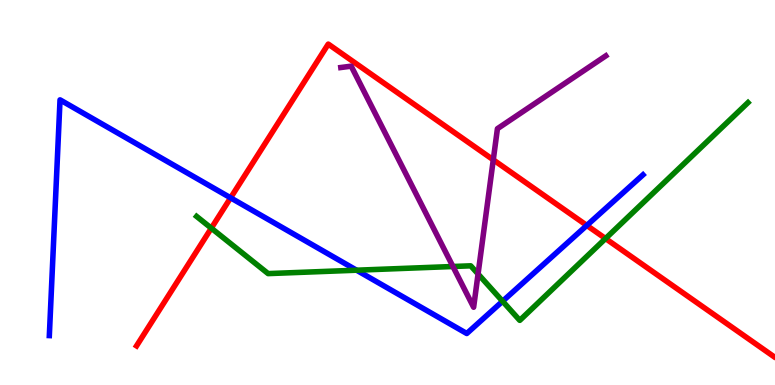[{'lines': ['blue', 'red'], 'intersections': [{'x': 2.98, 'y': 4.86}, {'x': 7.57, 'y': 4.15}]}, {'lines': ['green', 'red'], 'intersections': [{'x': 2.73, 'y': 4.07}, {'x': 7.81, 'y': 3.8}]}, {'lines': ['purple', 'red'], 'intersections': [{'x': 6.36, 'y': 5.85}]}, {'lines': ['blue', 'green'], 'intersections': [{'x': 4.6, 'y': 2.98}, {'x': 6.48, 'y': 2.18}]}, {'lines': ['blue', 'purple'], 'intersections': []}, {'lines': ['green', 'purple'], 'intersections': [{'x': 5.84, 'y': 3.08}, {'x': 6.17, 'y': 2.88}]}]